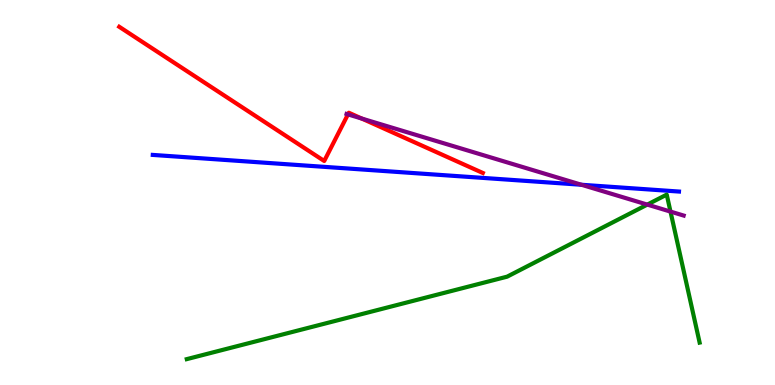[{'lines': ['blue', 'red'], 'intersections': []}, {'lines': ['green', 'red'], 'intersections': []}, {'lines': ['purple', 'red'], 'intersections': [{'x': 4.49, 'y': 7.03}, {'x': 4.67, 'y': 6.92}]}, {'lines': ['blue', 'green'], 'intersections': []}, {'lines': ['blue', 'purple'], 'intersections': [{'x': 7.5, 'y': 5.2}]}, {'lines': ['green', 'purple'], 'intersections': [{'x': 8.35, 'y': 4.69}, {'x': 8.65, 'y': 4.5}]}]